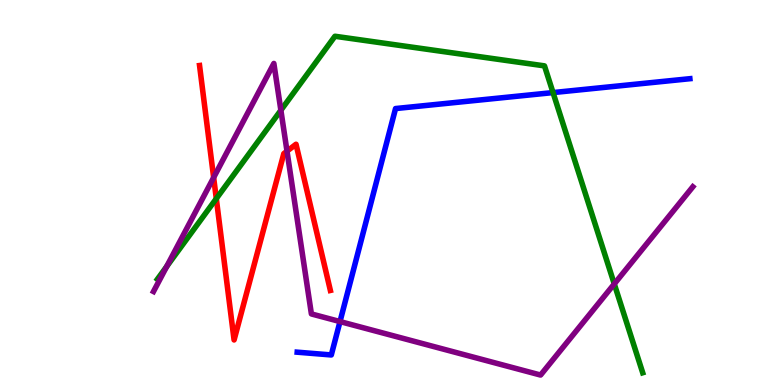[{'lines': ['blue', 'red'], 'intersections': []}, {'lines': ['green', 'red'], 'intersections': [{'x': 2.79, 'y': 4.84}]}, {'lines': ['purple', 'red'], 'intersections': [{'x': 2.76, 'y': 5.39}, {'x': 3.7, 'y': 6.07}]}, {'lines': ['blue', 'green'], 'intersections': [{'x': 7.14, 'y': 7.6}]}, {'lines': ['blue', 'purple'], 'intersections': [{'x': 4.39, 'y': 1.65}]}, {'lines': ['green', 'purple'], 'intersections': [{'x': 2.15, 'y': 3.08}, {'x': 3.62, 'y': 7.14}, {'x': 7.93, 'y': 2.63}]}]